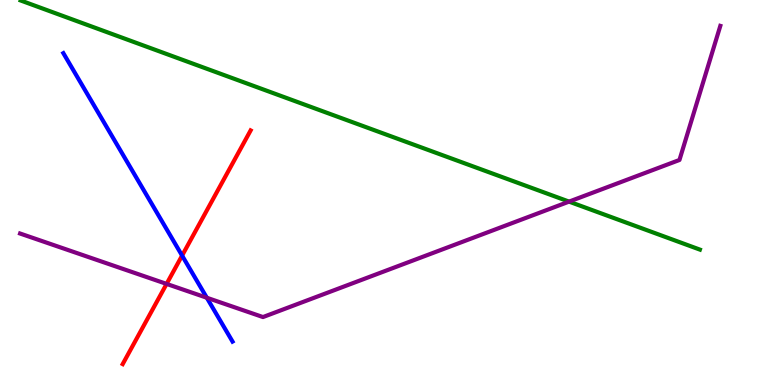[{'lines': ['blue', 'red'], 'intersections': [{'x': 2.35, 'y': 3.36}]}, {'lines': ['green', 'red'], 'intersections': []}, {'lines': ['purple', 'red'], 'intersections': [{'x': 2.15, 'y': 2.63}]}, {'lines': ['blue', 'green'], 'intersections': []}, {'lines': ['blue', 'purple'], 'intersections': [{'x': 2.67, 'y': 2.27}]}, {'lines': ['green', 'purple'], 'intersections': [{'x': 7.34, 'y': 4.76}]}]